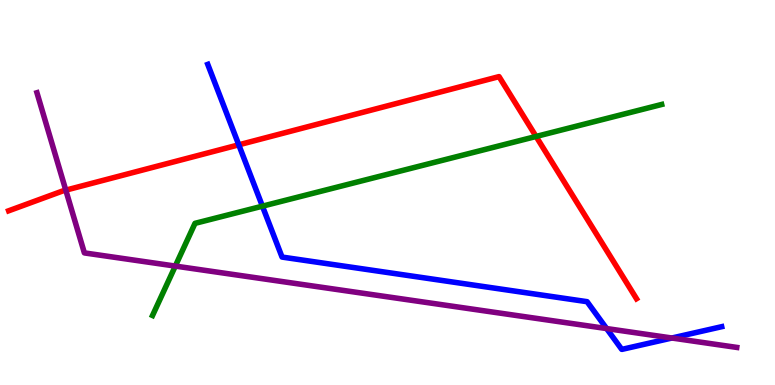[{'lines': ['blue', 'red'], 'intersections': [{'x': 3.08, 'y': 6.24}]}, {'lines': ['green', 'red'], 'intersections': [{'x': 6.92, 'y': 6.46}]}, {'lines': ['purple', 'red'], 'intersections': [{'x': 0.849, 'y': 5.06}]}, {'lines': ['blue', 'green'], 'intersections': [{'x': 3.39, 'y': 4.64}]}, {'lines': ['blue', 'purple'], 'intersections': [{'x': 7.83, 'y': 1.47}, {'x': 8.67, 'y': 1.22}]}, {'lines': ['green', 'purple'], 'intersections': [{'x': 2.26, 'y': 3.09}]}]